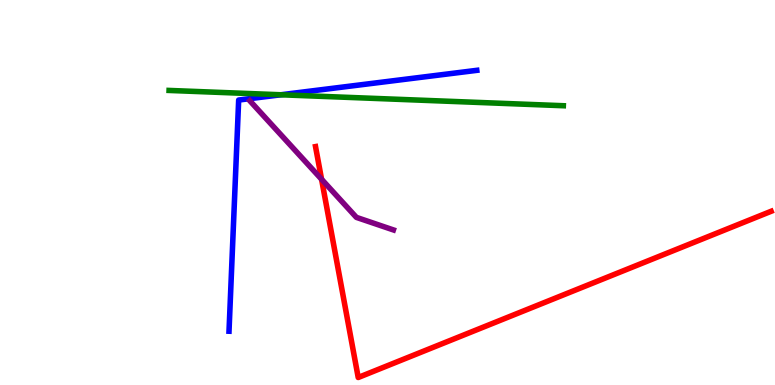[{'lines': ['blue', 'red'], 'intersections': []}, {'lines': ['green', 'red'], 'intersections': []}, {'lines': ['purple', 'red'], 'intersections': [{'x': 4.15, 'y': 5.34}]}, {'lines': ['blue', 'green'], 'intersections': [{'x': 3.62, 'y': 7.54}]}, {'lines': ['blue', 'purple'], 'intersections': []}, {'lines': ['green', 'purple'], 'intersections': []}]